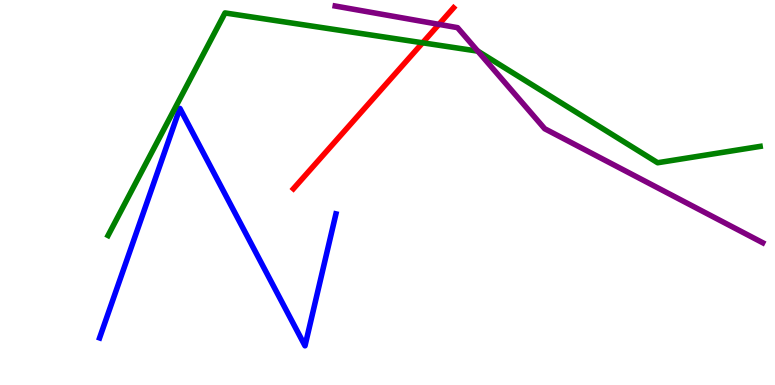[{'lines': ['blue', 'red'], 'intersections': []}, {'lines': ['green', 'red'], 'intersections': [{'x': 5.45, 'y': 8.89}]}, {'lines': ['purple', 'red'], 'intersections': [{'x': 5.66, 'y': 9.37}]}, {'lines': ['blue', 'green'], 'intersections': []}, {'lines': ['blue', 'purple'], 'intersections': []}, {'lines': ['green', 'purple'], 'intersections': [{'x': 6.16, 'y': 8.67}]}]